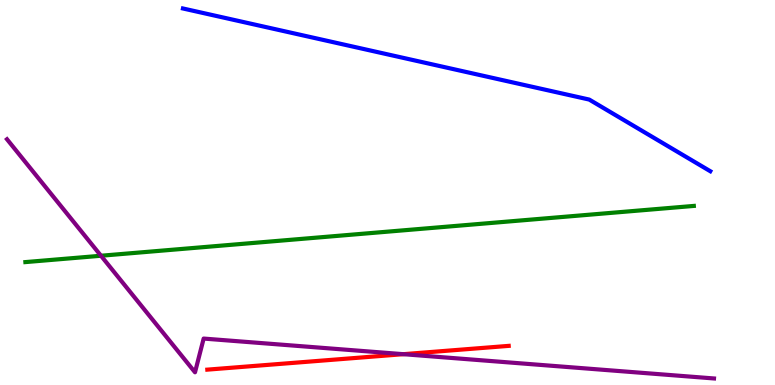[{'lines': ['blue', 'red'], 'intersections': []}, {'lines': ['green', 'red'], 'intersections': []}, {'lines': ['purple', 'red'], 'intersections': [{'x': 5.2, 'y': 0.8}]}, {'lines': ['blue', 'green'], 'intersections': []}, {'lines': ['blue', 'purple'], 'intersections': []}, {'lines': ['green', 'purple'], 'intersections': [{'x': 1.3, 'y': 3.36}]}]